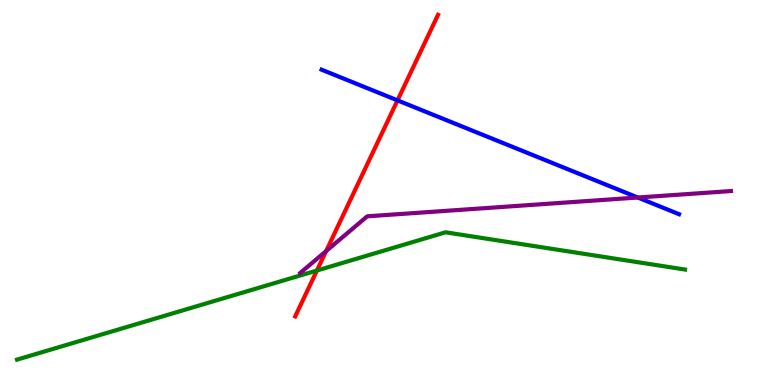[{'lines': ['blue', 'red'], 'intersections': [{'x': 5.13, 'y': 7.39}]}, {'lines': ['green', 'red'], 'intersections': [{'x': 4.09, 'y': 2.97}]}, {'lines': ['purple', 'red'], 'intersections': [{'x': 4.21, 'y': 3.48}]}, {'lines': ['blue', 'green'], 'intersections': []}, {'lines': ['blue', 'purple'], 'intersections': [{'x': 8.23, 'y': 4.87}]}, {'lines': ['green', 'purple'], 'intersections': []}]